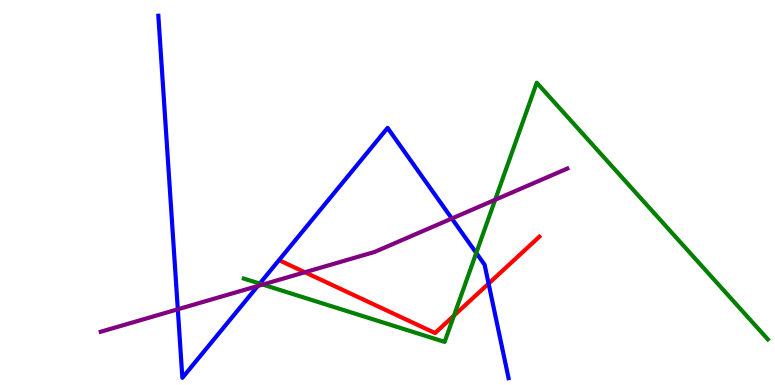[{'lines': ['blue', 'red'], 'intersections': [{'x': 6.3, 'y': 2.63}]}, {'lines': ['green', 'red'], 'intersections': [{'x': 5.86, 'y': 1.8}]}, {'lines': ['purple', 'red'], 'intersections': [{'x': 3.93, 'y': 2.93}]}, {'lines': ['blue', 'green'], 'intersections': [{'x': 3.35, 'y': 2.63}, {'x': 6.15, 'y': 3.43}]}, {'lines': ['blue', 'purple'], 'intersections': [{'x': 2.29, 'y': 1.97}, {'x': 3.33, 'y': 2.57}, {'x': 5.83, 'y': 4.32}]}, {'lines': ['green', 'purple'], 'intersections': [{'x': 3.39, 'y': 2.61}, {'x': 6.39, 'y': 4.81}]}]